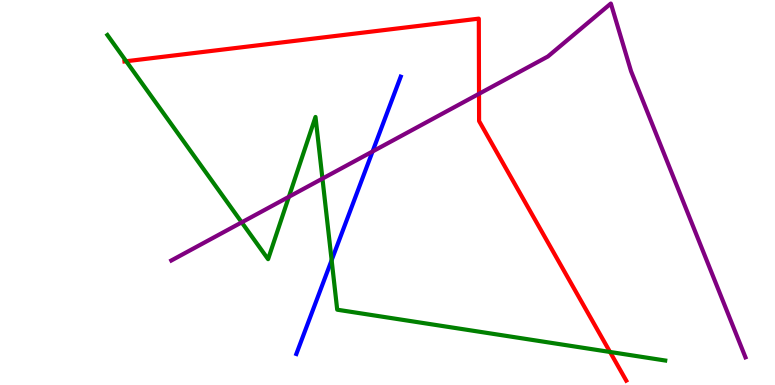[{'lines': ['blue', 'red'], 'intersections': []}, {'lines': ['green', 'red'], 'intersections': [{'x': 1.63, 'y': 8.41}, {'x': 7.87, 'y': 0.858}]}, {'lines': ['purple', 'red'], 'intersections': [{'x': 6.18, 'y': 7.56}]}, {'lines': ['blue', 'green'], 'intersections': [{'x': 4.28, 'y': 3.24}]}, {'lines': ['blue', 'purple'], 'intersections': [{'x': 4.81, 'y': 6.07}]}, {'lines': ['green', 'purple'], 'intersections': [{'x': 3.12, 'y': 4.22}, {'x': 3.73, 'y': 4.89}, {'x': 4.16, 'y': 5.36}]}]